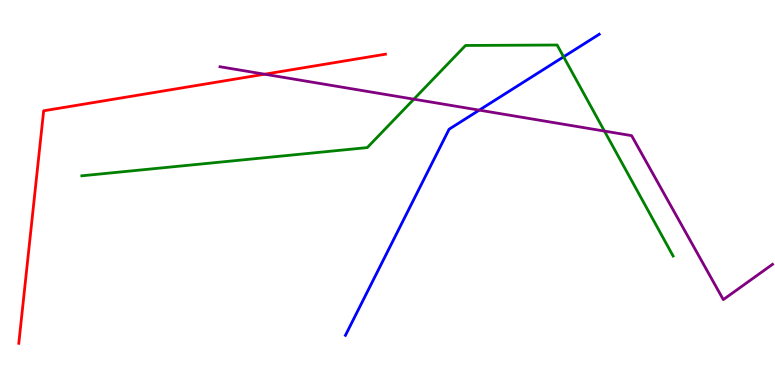[{'lines': ['blue', 'red'], 'intersections': []}, {'lines': ['green', 'red'], 'intersections': []}, {'lines': ['purple', 'red'], 'intersections': [{'x': 3.41, 'y': 8.07}]}, {'lines': ['blue', 'green'], 'intersections': [{'x': 7.27, 'y': 8.52}]}, {'lines': ['blue', 'purple'], 'intersections': [{'x': 6.18, 'y': 7.14}]}, {'lines': ['green', 'purple'], 'intersections': [{'x': 5.34, 'y': 7.42}, {'x': 7.8, 'y': 6.6}]}]